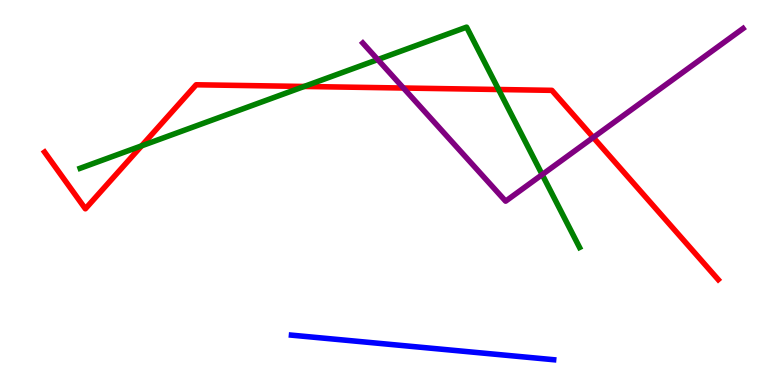[{'lines': ['blue', 'red'], 'intersections': []}, {'lines': ['green', 'red'], 'intersections': [{'x': 1.83, 'y': 6.21}, {'x': 3.92, 'y': 7.75}, {'x': 6.43, 'y': 7.68}]}, {'lines': ['purple', 'red'], 'intersections': [{'x': 5.21, 'y': 7.71}, {'x': 7.66, 'y': 6.43}]}, {'lines': ['blue', 'green'], 'intersections': []}, {'lines': ['blue', 'purple'], 'intersections': []}, {'lines': ['green', 'purple'], 'intersections': [{'x': 4.87, 'y': 8.45}, {'x': 7.0, 'y': 5.47}]}]